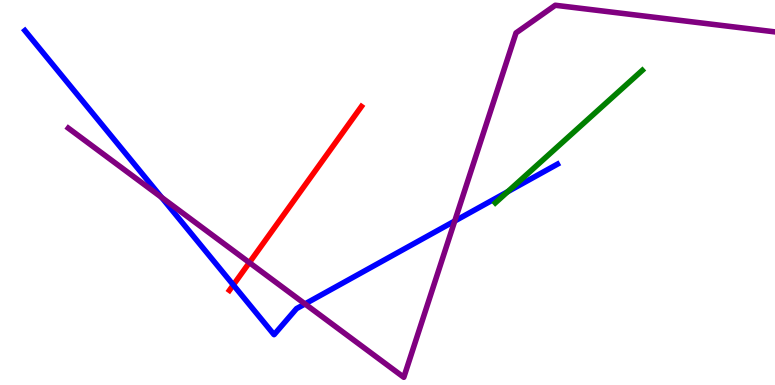[{'lines': ['blue', 'red'], 'intersections': [{'x': 3.01, 'y': 2.6}]}, {'lines': ['green', 'red'], 'intersections': []}, {'lines': ['purple', 'red'], 'intersections': [{'x': 3.22, 'y': 3.18}]}, {'lines': ['blue', 'green'], 'intersections': [{'x': 6.55, 'y': 5.02}]}, {'lines': ['blue', 'purple'], 'intersections': [{'x': 2.08, 'y': 4.87}, {'x': 3.94, 'y': 2.11}, {'x': 5.87, 'y': 4.26}]}, {'lines': ['green', 'purple'], 'intersections': []}]